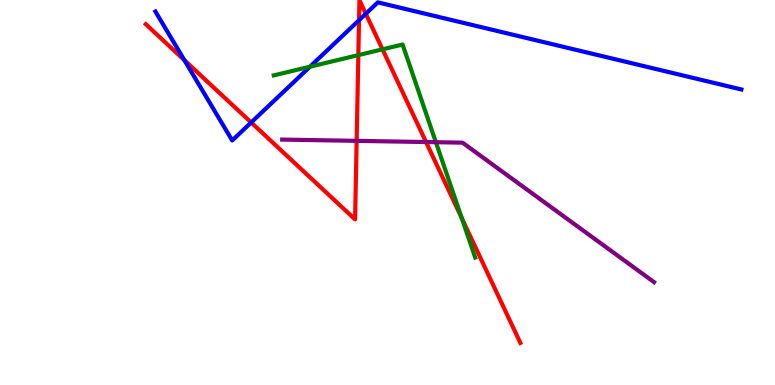[{'lines': ['blue', 'red'], 'intersections': [{'x': 2.38, 'y': 8.44}, {'x': 3.24, 'y': 6.82}, {'x': 4.63, 'y': 9.48}, {'x': 4.72, 'y': 9.64}]}, {'lines': ['green', 'red'], 'intersections': [{'x': 4.62, 'y': 8.57}, {'x': 4.94, 'y': 8.72}, {'x': 5.96, 'y': 4.33}]}, {'lines': ['purple', 'red'], 'intersections': [{'x': 4.6, 'y': 6.34}, {'x': 5.5, 'y': 6.31}]}, {'lines': ['blue', 'green'], 'intersections': [{'x': 4.0, 'y': 8.27}]}, {'lines': ['blue', 'purple'], 'intersections': []}, {'lines': ['green', 'purple'], 'intersections': [{'x': 5.62, 'y': 6.31}]}]